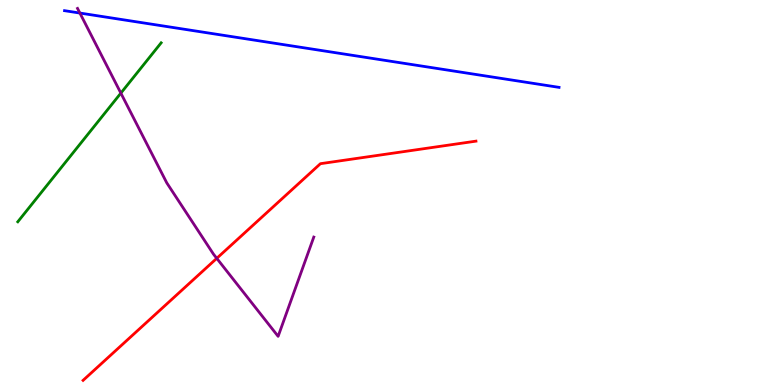[{'lines': ['blue', 'red'], 'intersections': []}, {'lines': ['green', 'red'], 'intersections': []}, {'lines': ['purple', 'red'], 'intersections': [{'x': 2.8, 'y': 3.29}]}, {'lines': ['blue', 'green'], 'intersections': []}, {'lines': ['blue', 'purple'], 'intersections': [{'x': 1.03, 'y': 9.66}]}, {'lines': ['green', 'purple'], 'intersections': [{'x': 1.56, 'y': 7.58}]}]